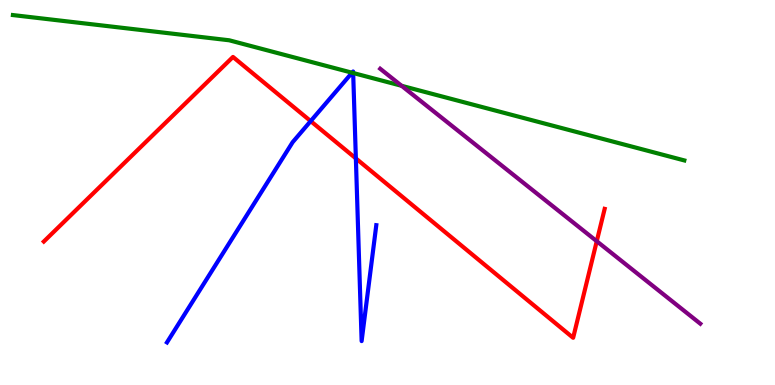[{'lines': ['blue', 'red'], 'intersections': [{'x': 4.01, 'y': 6.85}, {'x': 4.59, 'y': 5.89}]}, {'lines': ['green', 'red'], 'intersections': []}, {'lines': ['purple', 'red'], 'intersections': [{'x': 7.7, 'y': 3.73}]}, {'lines': ['blue', 'green'], 'intersections': [{'x': 4.54, 'y': 8.11}, {'x': 4.56, 'y': 8.1}]}, {'lines': ['blue', 'purple'], 'intersections': []}, {'lines': ['green', 'purple'], 'intersections': [{'x': 5.18, 'y': 7.77}]}]